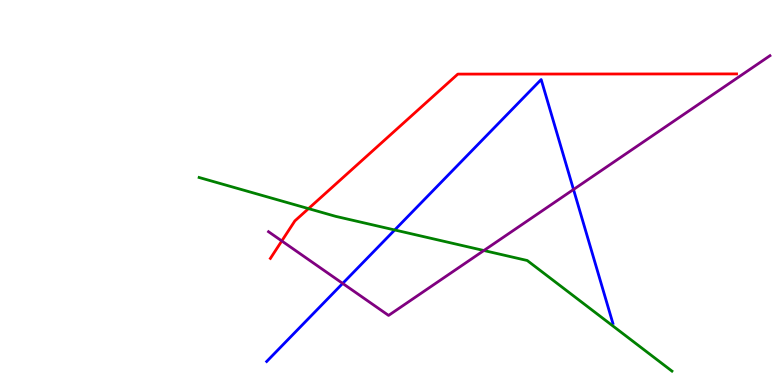[{'lines': ['blue', 'red'], 'intersections': []}, {'lines': ['green', 'red'], 'intersections': [{'x': 3.98, 'y': 4.58}]}, {'lines': ['purple', 'red'], 'intersections': [{'x': 3.64, 'y': 3.74}]}, {'lines': ['blue', 'green'], 'intersections': [{'x': 5.09, 'y': 4.03}]}, {'lines': ['blue', 'purple'], 'intersections': [{'x': 4.42, 'y': 2.64}, {'x': 7.4, 'y': 5.08}]}, {'lines': ['green', 'purple'], 'intersections': [{'x': 6.24, 'y': 3.49}]}]